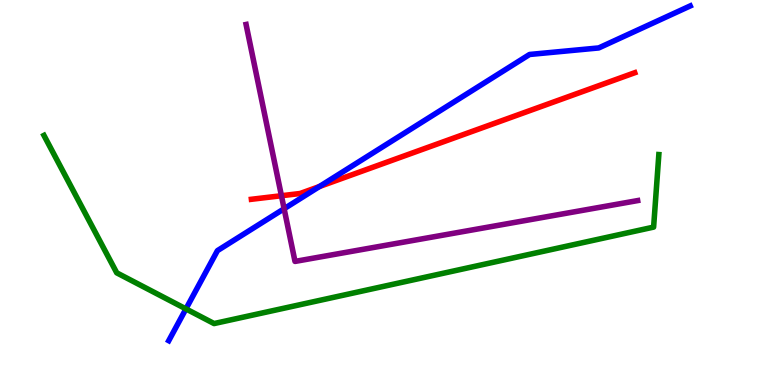[{'lines': ['blue', 'red'], 'intersections': [{'x': 4.12, 'y': 5.16}]}, {'lines': ['green', 'red'], 'intersections': []}, {'lines': ['purple', 'red'], 'intersections': [{'x': 3.63, 'y': 4.92}]}, {'lines': ['blue', 'green'], 'intersections': [{'x': 2.4, 'y': 1.98}]}, {'lines': ['blue', 'purple'], 'intersections': [{'x': 3.67, 'y': 4.58}]}, {'lines': ['green', 'purple'], 'intersections': []}]